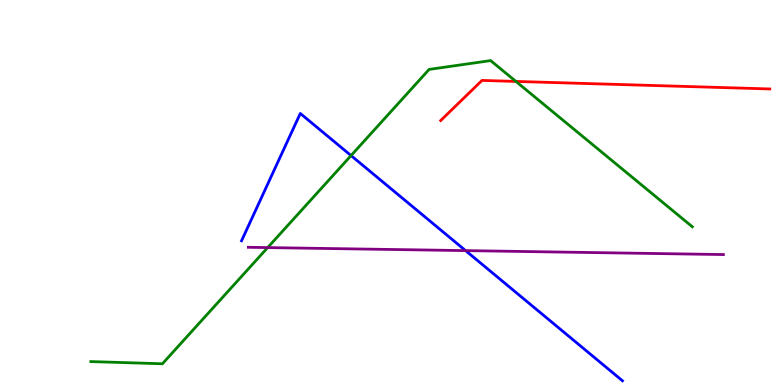[{'lines': ['blue', 'red'], 'intersections': []}, {'lines': ['green', 'red'], 'intersections': [{'x': 6.66, 'y': 7.89}]}, {'lines': ['purple', 'red'], 'intersections': []}, {'lines': ['blue', 'green'], 'intersections': [{'x': 4.53, 'y': 5.96}]}, {'lines': ['blue', 'purple'], 'intersections': [{'x': 6.01, 'y': 3.49}]}, {'lines': ['green', 'purple'], 'intersections': [{'x': 3.45, 'y': 3.57}]}]